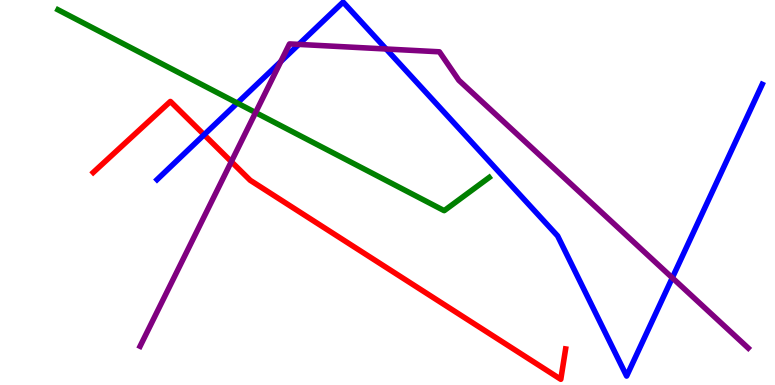[{'lines': ['blue', 'red'], 'intersections': [{'x': 2.63, 'y': 6.5}]}, {'lines': ['green', 'red'], 'intersections': []}, {'lines': ['purple', 'red'], 'intersections': [{'x': 2.98, 'y': 5.8}]}, {'lines': ['blue', 'green'], 'intersections': [{'x': 3.06, 'y': 7.32}]}, {'lines': ['blue', 'purple'], 'intersections': [{'x': 3.62, 'y': 8.4}, {'x': 3.86, 'y': 8.85}, {'x': 4.98, 'y': 8.73}, {'x': 8.67, 'y': 2.78}]}, {'lines': ['green', 'purple'], 'intersections': [{'x': 3.3, 'y': 7.08}]}]